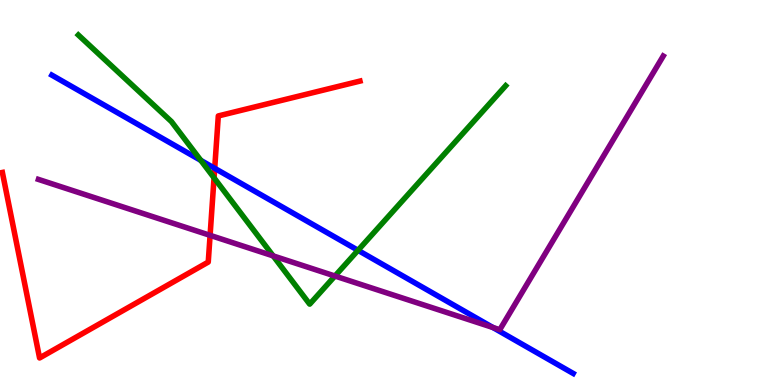[{'lines': ['blue', 'red'], 'intersections': [{'x': 2.77, 'y': 5.63}]}, {'lines': ['green', 'red'], 'intersections': [{'x': 2.76, 'y': 5.38}]}, {'lines': ['purple', 'red'], 'intersections': [{'x': 2.71, 'y': 3.89}]}, {'lines': ['blue', 'green'], 'intersections': [{'x': 2.59, 'y': 5.83}, {'x': 4.62, 'y': 3.5}]}, {'lines': ['blue', 'purple'], 'intersections': [{'x': 6.36, 'y': 1.49}]}, {'lines': ['green', 'purple'], 'intersections': [{'x': 3.52, 'y': 3.35}, {'x': 4.32, 'y': 2.83}]}]